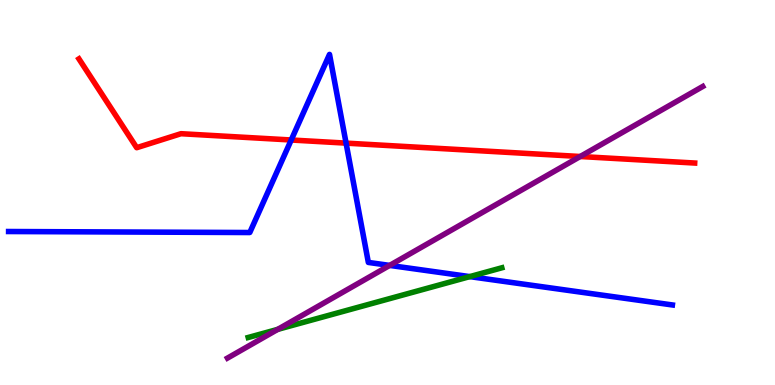[{'lines': ['blue', 'red'], 'intersections': [{'x': 3.76, 'y': 6.36}, {'x': 4.47, 'y': 6.28}]}, {'lines': ['green', 'red'], 'intersections': []}, {'lines': ['purple', 'red'], 'intersections': [{'x': 7.49, 'y': 5.94}]}, {'lines': ['blue', 'green'], 'intersections': [{'x': 6.06, 'y': 2.82}]}, {'lines': ['blue', 'purple'], 'intersections': [{'x': 5.03, 'y': 3.11}]}, {'lines': ['green', 'purple'], 'intersections': [{'x': 3.58, 'y': 1.44}]}]